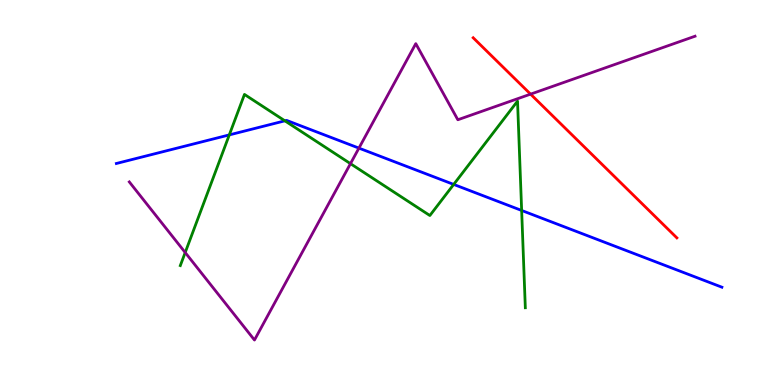[{'lines': ['blue', 'red'], 'intersections': []}, {'lines': ['green', 'red'], 'intersections': []}, {'lines': ['purple', 'red'], 'intersections': [{'x': 6.85, 'y': 7.55}]}, {'lines': ['blue', 'green'], 'intersections': [{'x': 2.96, 'y': 6.5}, {'x': 3.68, 'y': 6.86}, {'x': 5.85, 'y': 5.21}, {'x': 6.73, 'y': 4.53}]}, {'lines': ['blue', 'purple'], 'intersections': [{'x': 4.63, 'y': 6.15}]}, {'lines': ['green', 'purple'], 'intersections': [{'x': 2.39, 'y': 3.44}, {'x': 4.52, 'y': 5.75}]}]